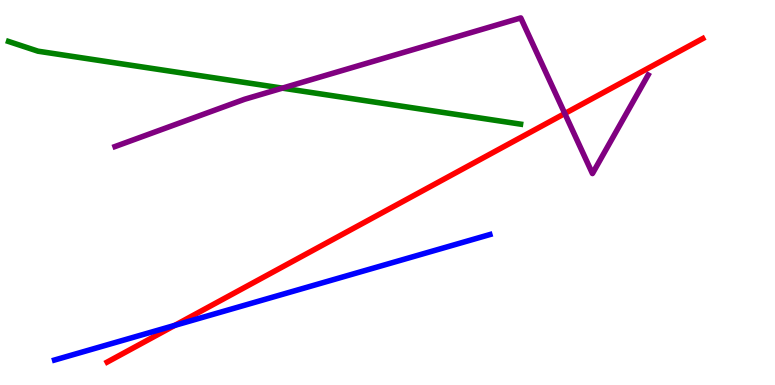[{'lines': ['blue', 'red'], 'intersections': [{'x': 2.26, 'y': 1.55}]}, {'lines': ['green', 'red'], 'intersections': []}, {'lines': ['purple', 'red'], 'intersections': [{'x': 7.29, 'y': 7.05}]}, {'lines': ['blue', 'green'], 'intersections': []}, {'lines': ['blue', 'purple'], 'intersections': []}, {'lines': ['green', 'purple'], 'intersections': [{'x': 3.64, 'y': 7.71}]}]